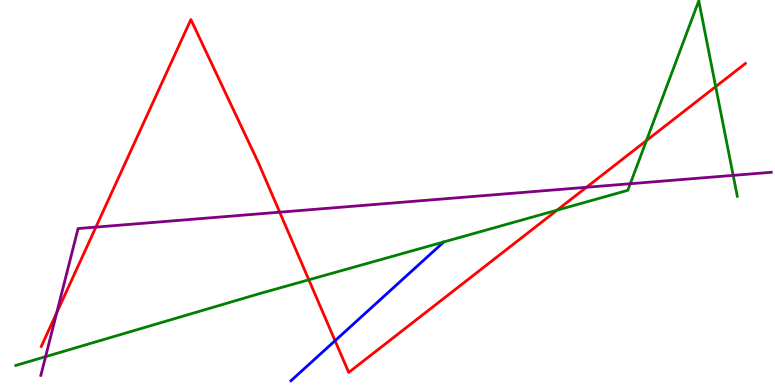[{'lines': ['blue', 'red'], 'intersections': [{'x': 4.32, 'y': 1.15}]}, {'lines': ['green', 'red'], 'intersections': [{'x': 3.98, 'y': 2.73}, {'x': 7.19, 'y': 4.54}, {'x': 8.34, 'y': 6.35}, {'x': 9.23, 'y': 7.75}]}, {'lines': ['purple', 'red'], 'intersections': [{'x': 0.732, 'y': 1.88}, {'x': 1.24, 'y': 4.1}, {'x': 3.61, 'y': 4.49}, {'x': 7.57, 'y': 5.14}]}, {'lines': ['blue', 'green'], 'intersections': []}, {'lines': ['blue', 'purple'], 'intersections': []}, {'lines': ['green', 'purple'], 'intersections': [{'x': 0.588, 'y': 0.736}, {'x': 8.13, 'y': 5.23}, {'x': 9.46, 'y': 5.44}]}]